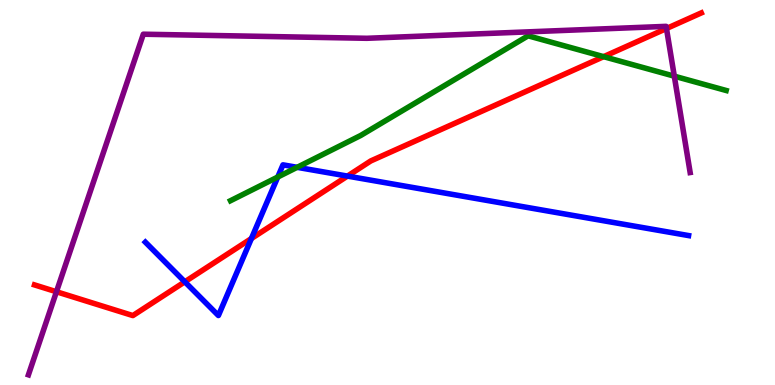[{'lines': ['blue', 'red'], 'intersections': [{'x': 2.38, 'y': 2.68}, {'x': 3.24, 'y': 3.8}, {'x': 4.48, 'y': 5.43}]}, {'lines': ['green', 'red'], 'intersections': [{'x': 7.79, 'y': 8.53}]}, {'lines': ['purple', 'red'], 'intersections': [{'x': 0.728, 'y': 2.42}, {'x': 8.6, 'y': 9.26}]}, {'lines': ['blue', 'green'], 'intersections': [{'x': 3.58, 'y': 5.4}, {'x': 3.83, 'y': 5.65}]}, {'lines': ['blue', 'purple'], 'intersections': []}, {'lines': ['green', 'purple'], 'intersections': [{'x': 8.7, 'y': 8.02}]}]